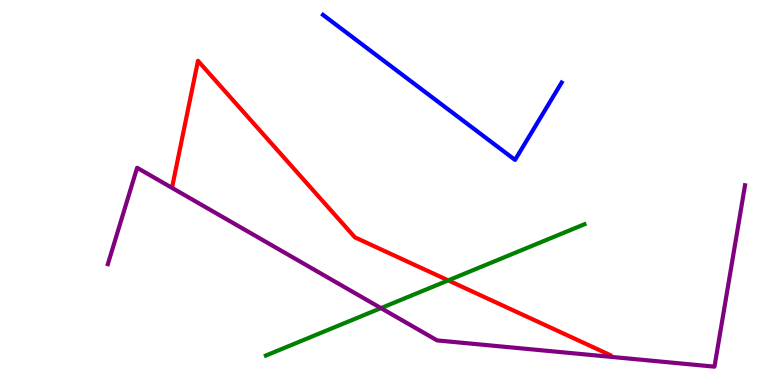[{'lines': ['blue', 'red'], 'intersections': []}, {'lines': ['green', 'red'], 'intersections': [{'x': 5.78, 'y': 2.72}]}, {'lines': ['purple', 'red'], 'intersections': []}, {'lines': ['blue', 'green'], 'intersections': []}, {'lines': ['blue', 'purple'], 'intersections': []}, {'lines': ['green', 'purple'], 'intersections': [{'x': 4.92, 'y': 2.0}]}]